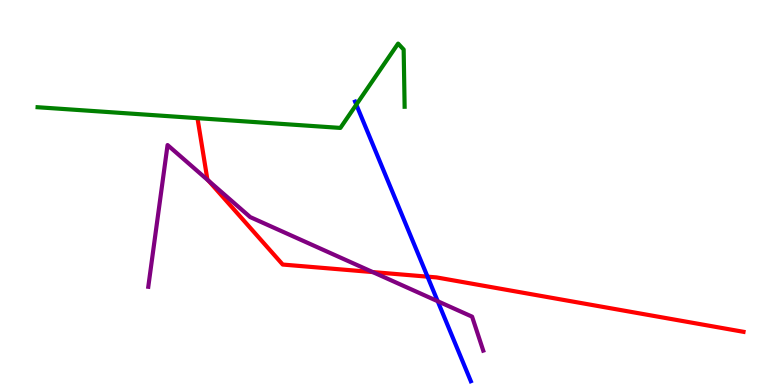[{'lines': ['blue', 'red'], 'intersections': [{'x': 5.52, 'y': 2.81}]}, {'lines': ['green', 'red'], 'intersections': []}, {'lines': ['purple', 'red'], 'intersections': [{'x': 2.69, 'y': 5.3}, {'x': 4.81, 'y': 2.93}]}, {'lines': ['blue', 'green'], 'intersections': [{'x': 4.6, 'y': 7.28}]}, {'lines': ['blue', 'purple'], 'intersections': [{'x': 5.65, 'y': 2.18}]}, {'lines': ['green', 'purple'], 'intersections': []}]